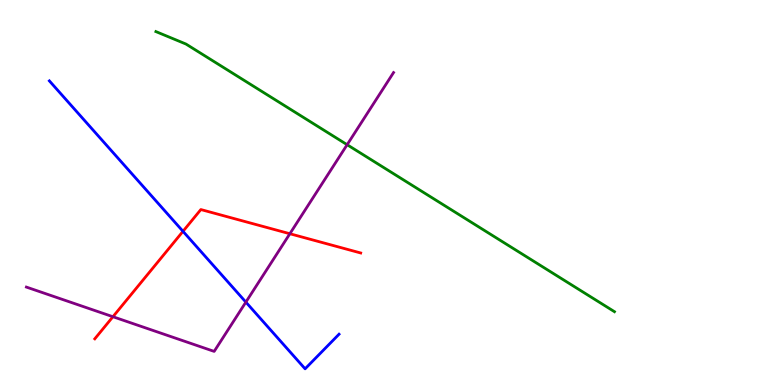[{'lines': ['blue', 'red'], 'intersections': [{'x': 2.36, 'y': 3.99}]}, {'lines': ['green', 'red'], 'intersections': []}, {'lines': ['purple', 'red'], 'intersections': [{'x': 1.46, 'y': 1.77}, {'x': 3.74, 'y': 3.93}]}, {'lines': ['blue', 'green'], 'intersections': []}, {'lines': ['blue', 'purple'], 'intersections': [{'x': 3.17, 'y': 2.15}]}, {'lines': ['green', 'purple'], 'intersections': [{'x': 4.48, 'y': 6.24}]}]